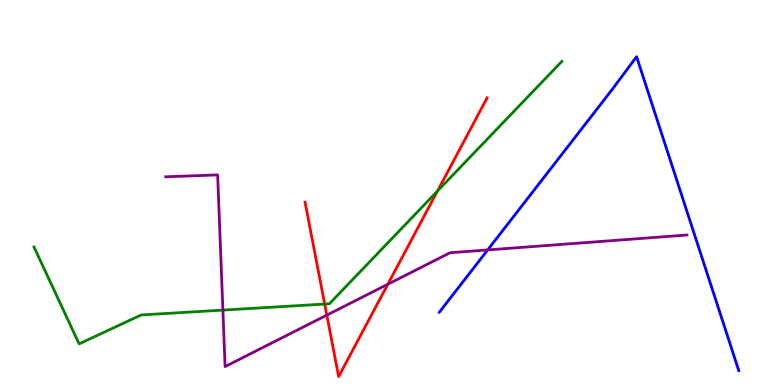[{'lines': ['blue', 'red'], 'intersections': []}, {'lines': ['green', 'red'], 'intersections': [{'x': 4.19, 'y': 2.1}, {'x': 5.64, 'y': 5.04}]}, {'lines': ['purple', 'red'], 'intersections': [{'x': 4.22, 'y': 1.82}, {'x': 5.0, 'y': 2.62}]}, {'lines': ['blue', 'green'], 'intersections': []}, {'lines': ['blue', 'purple'], 'intersections': [{'x': 6.29, 'y': 3.51}]}, {'lines': ['green', 'purple'], 'intersections': [{'x': 2.88, 'y': 1.95}]}]